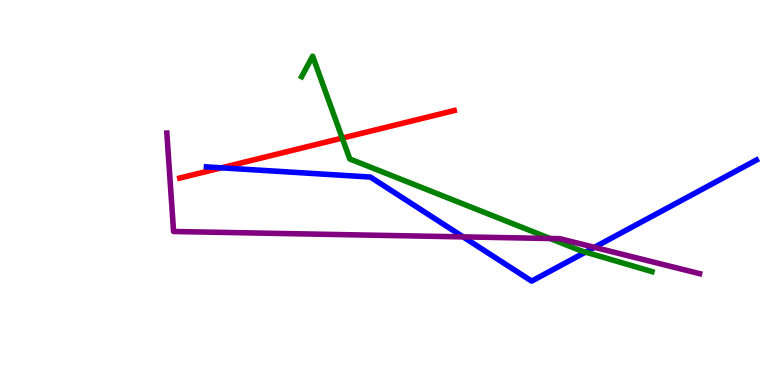[{'lines': ['blue', 'red'], 'intersections': [{'x': 2.86, 'y': 5.64}]}, {'lines': ['green', 'red'], 'intersections': [{'x': 4.42, 'y': 6.41}]}, {'lines': ['purple', 'red'], 'intersections': []}, {'lines': ['blue', 'green'], 'intersections': [{'x': 7.56, 'y': 3.45}]}, {'lines': ['blue', 'purple'], 'intersections': [{'x': 5.98, 'y': 3.85}, {'x': 7.67, 'y': 3.58}]}, {'lines': ['green', 'purple'], 'intersections': [{'x': 7.1, 'y': 3.81}]}]